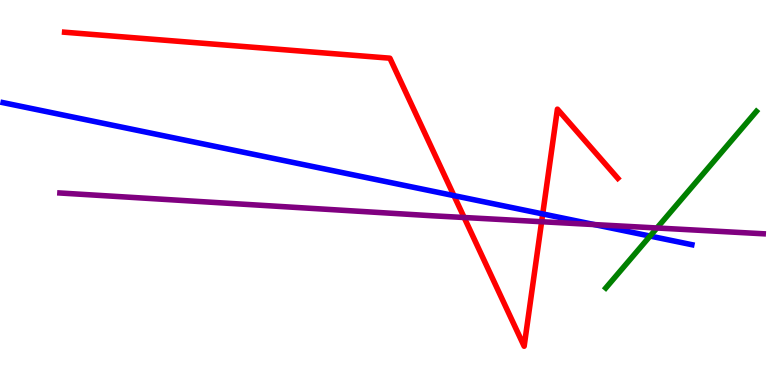[{'lines': ['blue', 'red'], 'intersections': [{'x': 5.86, 'y': 4.92}, {'x': 7.0, 'y': 4.44}]}, {'lines': ['green', 'red'], 'intersections': []}, {'lines': ['purple', 'red'], 'intersections': [{'x': 5.99, 'y': 4.35}, {'x': 6.99, 'y': 4.24}]}, {'lines': ['blue', 'green'], 'intersections': [{'x': 8.39, 'y': 3.87}]}, {'lines': ['blue', 'purple'], 'intersections': [{'x': 7.67, 'y': 4.17}]}, {'lines': ['green', 'purple'], 'intersections': [{'x': 8.48, 'y': 4.08}]}]